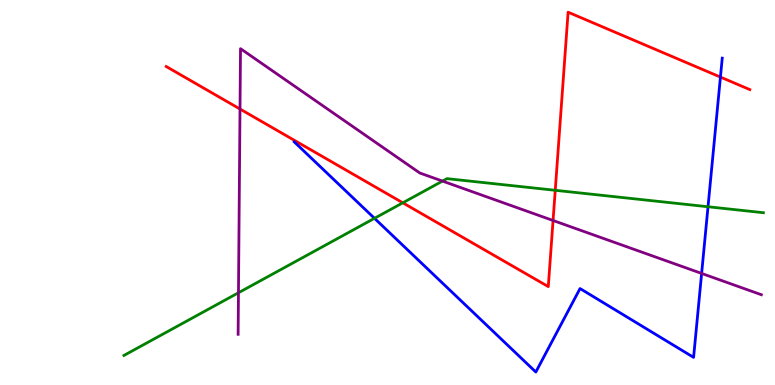[{'lines': ['blue', 'red'], 'intersections': [{'x': 9.3, 'y': 8.0}]}, {'lines': ['green', 'red'], 'intersections': [{'x': 5.2, 'y': 4.73}, {'x': 7.16, 'y': 5.06}]}, {'lines': ['purple', 'red'], 'intersections': [{'x': 3.1, 'y': 7.17}, {'x': 7.14, 'y': 4.27}]}, {'lines': ['blue', 'green'], 'intersections': [{'x': 4.83, 'y': 4.33}, {'x': 9.14, 'y': 4.63}]}, {'lines': ['blue', 'purple'], 'intersections': [{'x': 9.05, 'y': 2.9}]}, {'lines': ['green', 'purple'], 'intersections': [{'x': 3.08, 'y': 2.4}, {'x': 5.71, 'y': 5.3}]}]